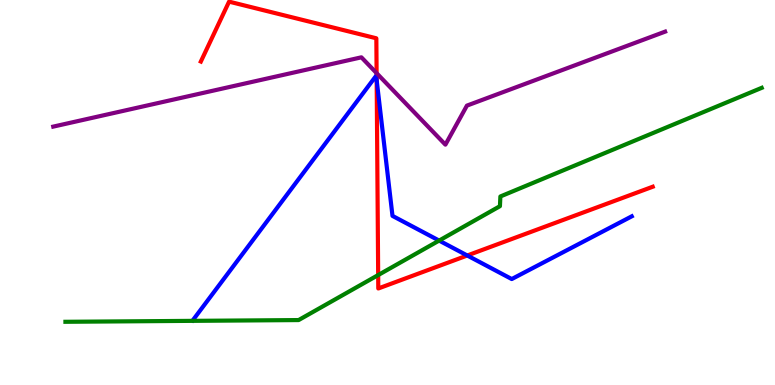[{'lines': ['blue', 'red'], 'intersections': [{'x': 4.86, 'y': 7.92}, {'x': 6.03, 'y': 3.36}]}, {'lines': ['green', 'red'], 'intersections': [{'x': 4.88, 'y': 2.86}]}, {'lines': ['purple', 'red'], 'intersections': [{'x': 4.86, 'y': 8.1}]}, {'lines': ['blue', 'green'], 'intersections': [{'x': 5.67, 'y': 3.75}]}, {'lines': ['blue', 'purple'], 'intersections': []}, {'lines': ['green', 'purple'], 'intersections': []}]